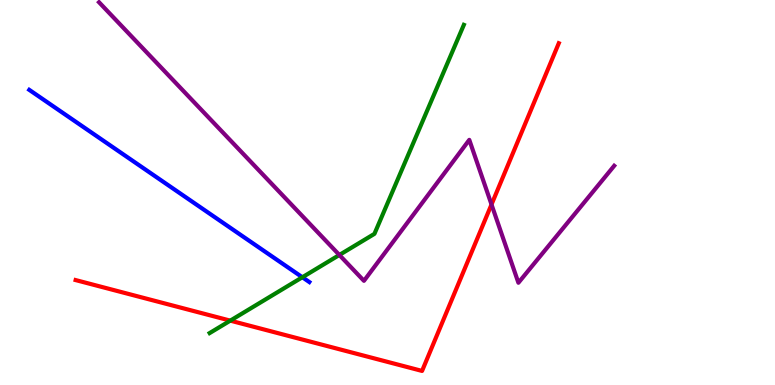[{'lines': ['blue', 'red'], 'intersections': []}, {'lines': ['green', 'red'], 'intersections': [{'x': 2.97, 'y': 1.67}]}, {'lines': ['purple', 'red'], 'intersections': [{'x': 6.34, 'y': 4.69}]}, {'lines': ['blue', 'green'], 'intersections': [{'x': 3.9, 'y': 2.8}]}, {'lines': ['blue', 'purple'], 'intersections': []}, {'lines': ['green', 'purple'], 'intersections': [{'x': 4.38, 'y': 3.38}]}]